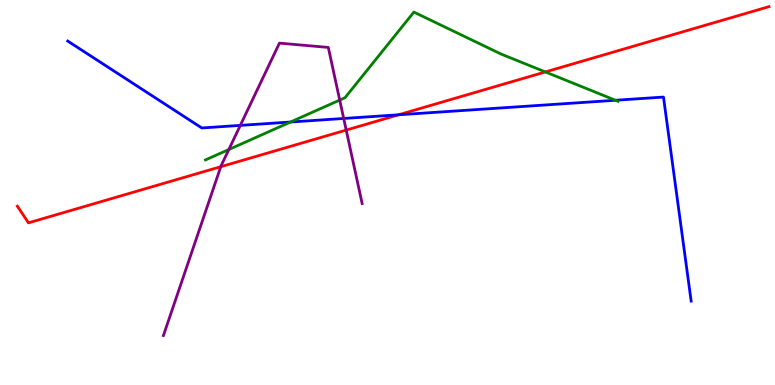[{'lines': ['blue', 'red'], 'intersections': [{'x': 5.14, 'y': 7.02}]}, {'lines': ['green', 'red'], 'intersections': [{'x': 7.04, 'y': 8.13}]}, {'lines': ['purple', 'red'], 'intersections': [{'x': 2.85, 'y': 5.67}, {'x': 4.47, 'y': 6.62}]}, {'lines': ['blue', 'green'], 'intersections': [{'x': 3.75, 'y': 6.83}, {'x': 7.94, 'y': 7.4}]}, {'lines': ['blue', 'purple'], 'intersections': [{'x': 3.1, 'y': 6.74}, {'x': 4.43, 'y': 6.92}]}, {'lines': ['green', 'purple'], 'intersections': [{'x': 2.95, 'y': 6.12}, {'x': 4.38, 'y': 7.4}]}]